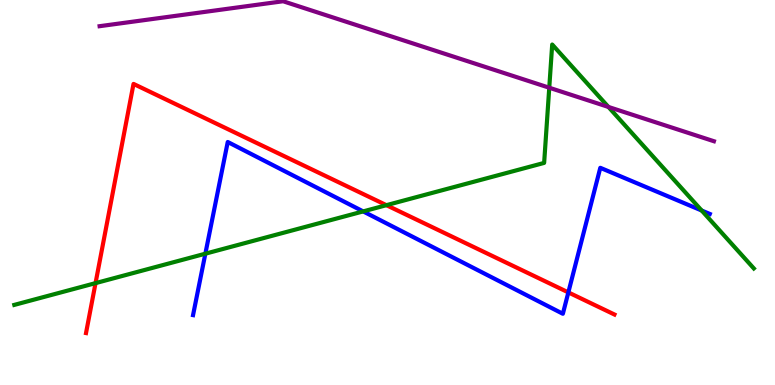[{'lines': ['blue', 'red'], 'intersections': [{'x': 7.33, 'y': 2.41}]}, {'lines': ['green', 'red'], 'intersections': [{'x': 1.23, 'y': 2.65}, {'x': 4.99, 'y': 4.67}]}, {'lines': ['purple', 'red'], 'intersections': []}, {'lines': ['blue', 'green'], 'intersections': [{'x': 2.65, 'y': 3.41}, {'x': 4.69, 'y': 4.51}, {'x': 9.05, 'y': 4.53}]}, {'lines': ['blue', 'purple'], 'intersections': []}, {'lines': ['green', 'purple'], 'intersections': [{'x': 7.09, 'y': 7.72}, {'x': 7.85, 'y': 7.22}]}]